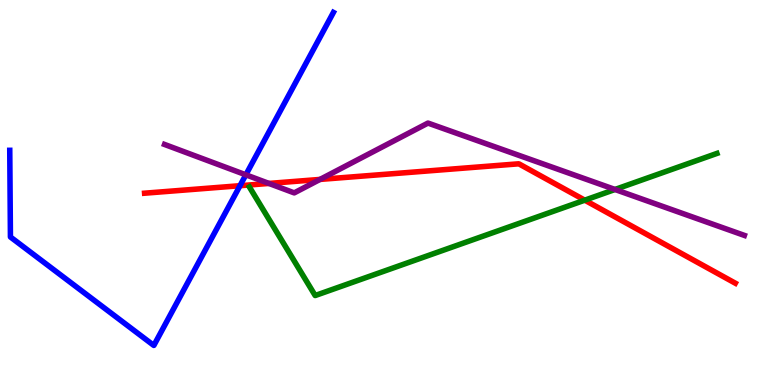[{'lines': ['blue', 'red'], 'intersections': [{'x': 3.1, 'y': 5.18}]}, {'lines': ['green', 'red'], 'intersections': [{'x': 7.55, 'y': 4.8}]}, {'lines': ['purple', 'red'], 'intersections': [{'x': 3.47, 'y': 5.24}, {'x': 4.13, 'y': 5.34}]}, {'lines': ['blue', 'green'], 'intersections': []}, {'lines': ['blue', 'purple'], 'intersections': [{'x': 3.17, 'y': 5.46}]}, {'lines': ['green', 'purple'], 'intersections': [{'x': 7.94, 'y': 5.08}]}]